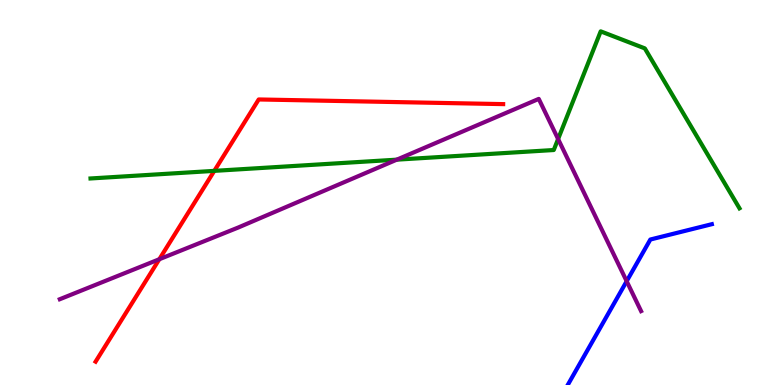[{'lines': ['blue', 'red'], 'intersections': []}, {'lines': ['green', 'red'], 'intersections': [{'x': 2.77, 'y': 5.56}]}, {'lines': ['purple', 'red'], 'intersections': [{'x': 2.06, 'y': 3.27}]}, {'lines': ['blue', 'green'], 'intersections': []}, {'lines': ['blue', 'purple'], 'intersections': [{'x': 8.09, 'y': 2.7}]}, {'lines': ['green', 'purple'], 'intersections': [{'x': 5.12, 'y': 5.85}, {'x': 7.2, 'y': 6.39}]}]